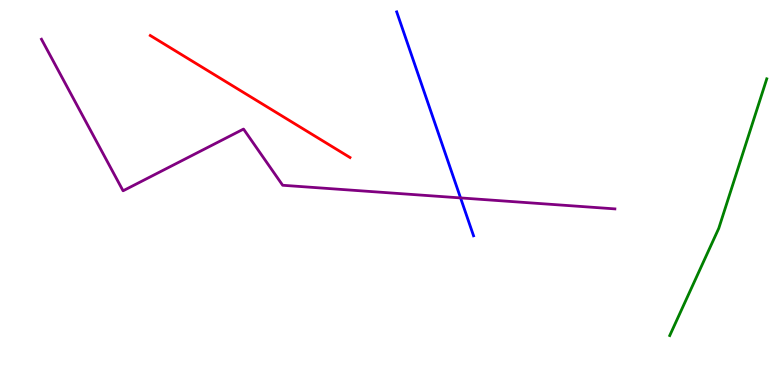[{'lines': ['blue', 'red'], 'intersections': []}, {'lines': ['green', 'red'], 'intersections': []}, {'lines': ['purple', 'red'], 'intersections': []}, {'lines': ['blue', 'green'], 'intersections': []}, {'lines': ['blue', 'purple'], 'intersections': [{'x': 5.94, 'y': 4.86}]}, {'lines': ['green', 'purple'], 'intersections': []}]